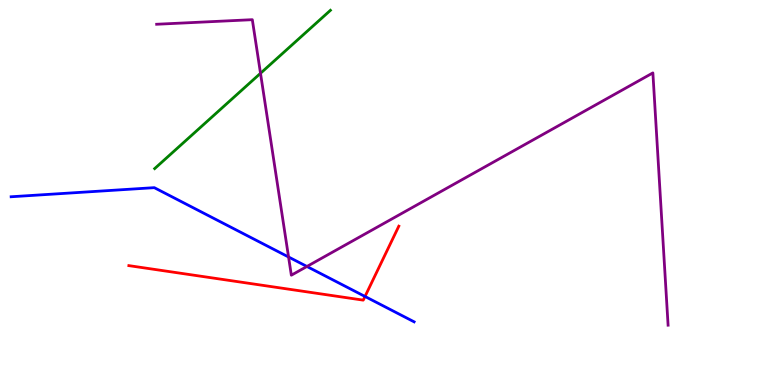[{'lines': ['blue', 'red'], 'intersections': [{'x': 4.71, 'y': 2.3}]}, {'lines': ['green', 'red'], 'intersections': []}, {'lines': ['purple', 'red'], 'intersections': []}, {'lines': ['blue', 'green'], 'intersections': []}, {'lines': ['blue', 'purple'], 'intersections': [{'x': 3.72, 'y': 3.32}, {'x': 3.96, 'y': 3.08}]}, {'lines': ['green', 'purple'], 'intersections': [{'x': 3.36, 'y': 8.1}]}]